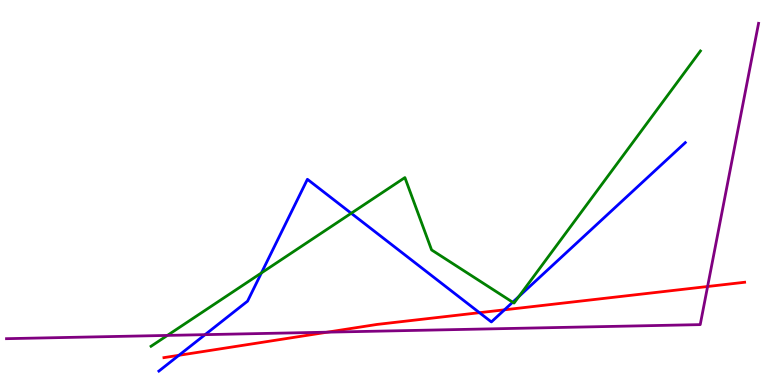[{'lines': ['blue', 'red'], 'intersections': [{'x': 2.31, 'y': 0.771}, {'x': 6.19, 'y': 1.88}, {'x': 6.51, 'y': 1.95}]}, {'lines': ['green', 'red'], 'intersections': []}, {'lines': ['purple', 'red'], 'intersections': [{'x': 4.22, 'y': 1.37}, {'x': 9.13, 'y': 2.56}]}, {'lines': ['blue', 'green'], 'intersections': [{'x': 3.37, 'y': 2.91}, {'x': 4.53, 'y': 4.46}, {'x': 6.62, 'y': 2.15}, {'x': 6.7, 'y': 2.3}]}, {'lines': ['blue', 'purple'], 'intersections': [{'x': 2.65, 'y': 1.31}]}, {'lines': ['green', 'purple'], 'intersections': [{'x': 2.16, 'y': 1.29}]}]